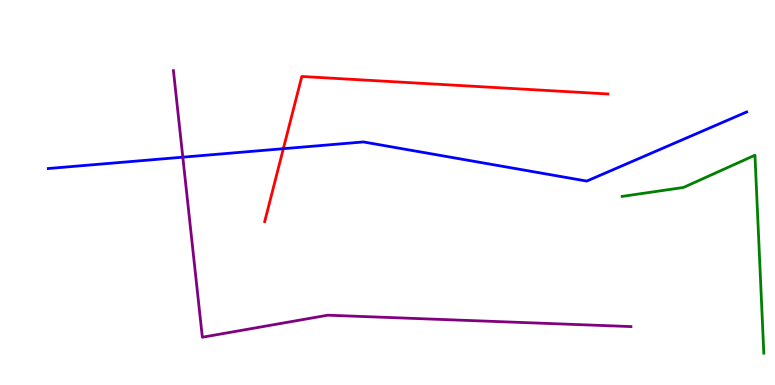[{'lines': ['blue', 'red'], 'intersections': [{'x': 3.66, 'y': 6.14}]}, {'lines': ['green', 'red'], 'intersections': []}, {'lines': ['purple', 'red'], 'intersections': []}, {'lines': ['blue', 'green'], 'intersections': []}, {'lines': ['blue', 'purple'], 'intersections': [{'x': 2.36, 'y': 5.92}]}, {'lines': ['green', 'purple'], 'intersections': []}]